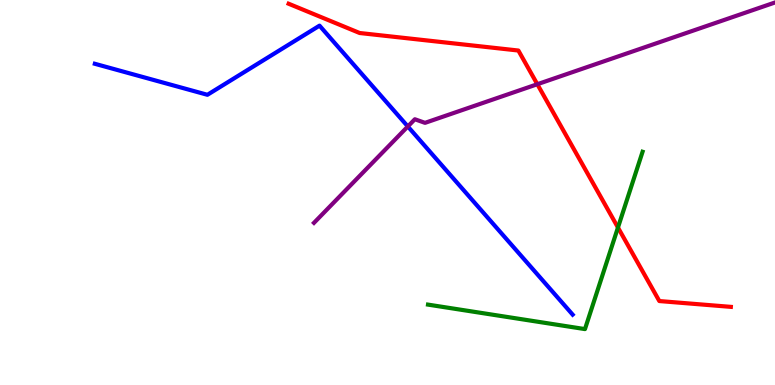[{'lines': ['blue', 'red'], 'intersections': []}, {'lines': ['green', 'red'], 'intersections': [{'x': 7.97, 'y': 4.09}]}, {'lines': ['purple', 'red'], 'intersections': [{'x': 6.93, 'y': 7.81}]}, {'lines': ['blue', 'green'], 'intersections': []}, {'lines': ['blue', 'purple'], 'intersections': [{'x': 5.26, 'y': 6.72}]}, {'lines': ['green', 'purple'], 'intersections': []}]